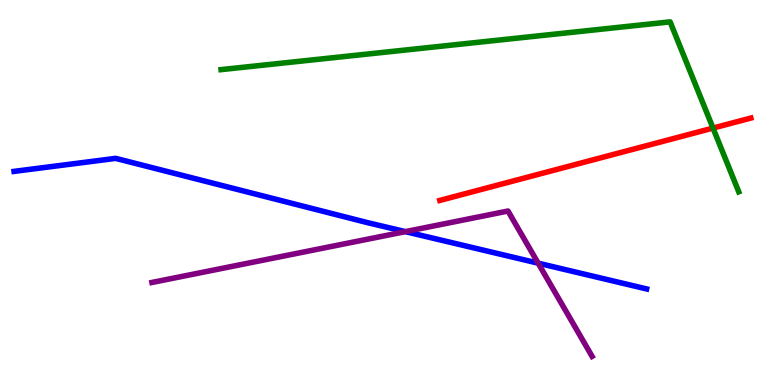[{'lines': ['blue', 'red'], 'intersections': []}, {'lines': ['green', 'red'], 'intersections': [{'x': 9.2, 'y': 6.67}]}, {'lines': ['purple', 'red'], 'intersections': []}, {'lines': ['blue', 'green'], 'intersections': []}, {'lines': ['blue', 'purple'], 'intersections': [{'x': 5.23, 'y': 3.98}, {'x': 6.94, 'y': 3.16}]}, {'lines': ['green', 'purple'], 'intersections': []}]